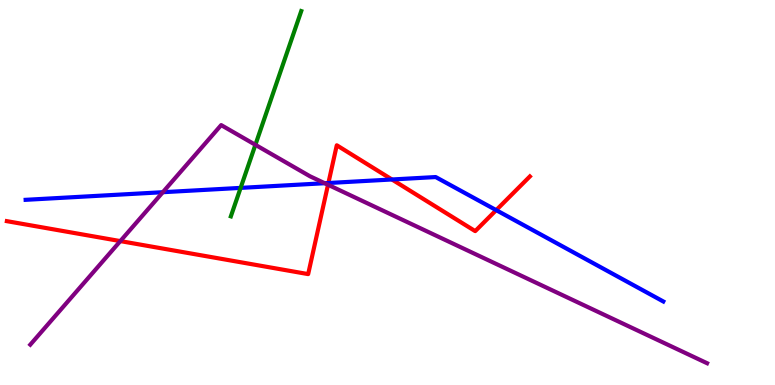[{'lines': ['blue', 'red'], 'intersections': [{'x': 4.24, 'y': 5.25}, {'x': 5.06, 'y': 5.34}, {'x': 6.4, 'y': 4.54}]}, {'lines': ['green', 'red'], 'intersections': []}, {'lines': ['purple', 'red'], 'intersections': [{'x': 1.55, 'y': 3.74}, {'x': 4.23, 'y': 5.2}]}, {'lines': ['blue', 'green'], 'intersections': [{'x': 3.1, 'y': 5.12}]}, {'lines': ['blue', 'purple'], 'intersections': [{'x': 2.1, 'y': 5.01}, {'x': 4.19, 'y': 5.24}]}, {'lines': ['green', 'purple'], 'intersections': [{'x': 3.3, 'y': 6.24}]}]